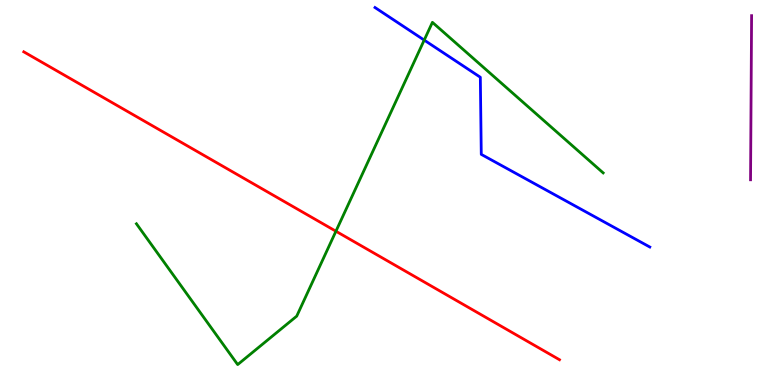[{'lines': ['blue', 'red'], 'intersections': []}, {'lines': ['green', 'red'], 'intersections': [{'x': 4.33, 'y': 3.99}]}, {'lines': ['purple', 'red'], 'intersections': []}, {'lines': ['blue', 'green'], 'intersections': [{'x': 5.47, 'y': 8.96}]}, {'lines': ['blue', 'purple'], 'intersections': []}, {'lines': ['green', 'purple'], 'intersections': []}]